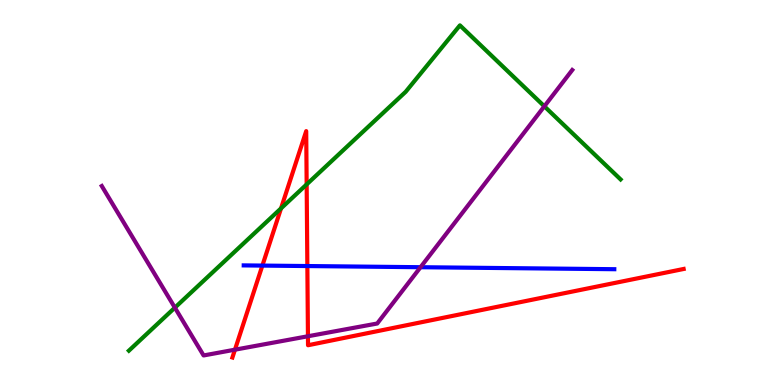[{'lines': ['blue', 'red'], 'intersections': [{'x': 3.39, 'y': 3.1}, {'x': 3.97, 'y': 3.09}]}, {'lines': ['green', 'red'], 'intersections': [{'x': 3.63, 'y': 4.59}, {'x': 3.96, 'y': 5.21}]}, {'lines': ['purple', 'red'], 'intersections': [{'x': 3.03, 'y': 0.917}, {'x': 3.97, 'y': 1.27}]}, {'lines': ['blue', 'green'], 'intersections': []}, {'lines': ['blue', 'purple'], 'intersections': [{'x': 5.43, 'y': 3.06}]}, {'lines': ['green', 'purple'], 'intersections': [{'x': 2.26, 'y': 2.01}, {'x': 7.02, 'y': 7.24}]}]